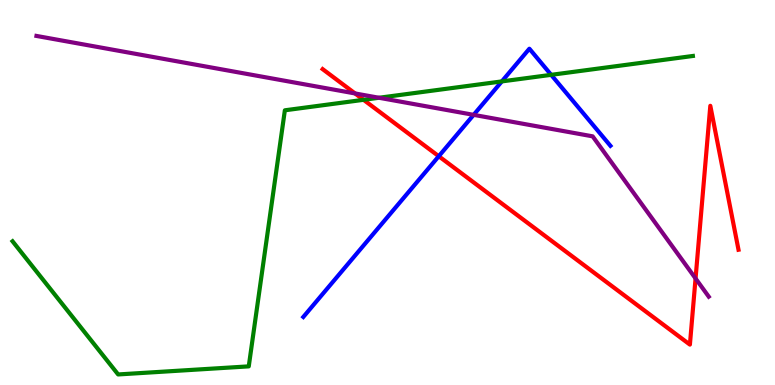[{'lines': ['blue', 'red'], 'intersections': [{'x': 5.66, 'y': 5.94}]}, {'lines': ['green', 'red'], 'intersections': [{'x': 4.69, 'y': 7.41}]}, {'lines': ['purple', 'red'], 'intersections': [{'x': 4.58, 'y': 7.57}, {'x': 8.97, 'y': 2.77}]}, {'lines': ['blue', 'green'], 'intersections': [{'x': 6.48, 'y': 7.89}, {'x': 7.11, 'y': 8.06}]}, {'lines': ['blue', 'purple'], 'intersections': [{'x': 6.11, 'y': 7.02}]}, {'lines': ['green', 'purple'], 'intersections': [{'x': 4.89, 'y': 7.46}]}]